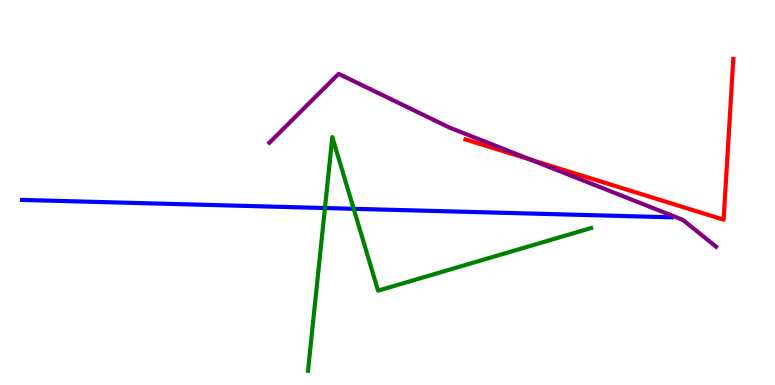[{'lines': ['blue', 'red'], 'intersections': []}, {'lines': ['green', 'red'], 'intersections': []}, {'lines': ['purple', 'red'], 'intersections': [{'x': 6.85, 'y': 5.85}]}, {'lines': ['blue', 'green'], 'intersections': [{'x': 4.19, 'y': 4.6}, {'x': 4.56, 'y': 4.58}]}, {'lines': ['blue', 'purple'], 'intersections': []}, {'lines': ['green', 'purple'], 'intersections': []}]